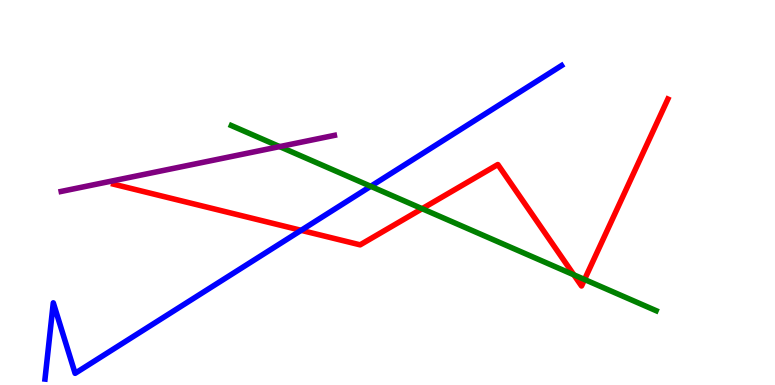[{'lines': ['blue', 'red'], 'intersections': [{'x': 3.89, 'y': 4.02}]}, {'lines': ['green', 'red'], 'intersections': [{'x': 5.45, 'y': 4.58}, {'x': 7.4, 'y': 2.86}, {'x': 7.54, 'y': 2.74}]}, {'lines': ['purple', 'red'], 'intersections': []}, {'lines': ['blue', 'green'], 'intersections': [{'x': 4.78, 'y': 5.16}]}, {'lines': ['blue', 'purple'], 'intersections': []}, {'lines': ['green', 'purple'], 'intersections': [{'x': 3.61, 'y': 6.19}]}]